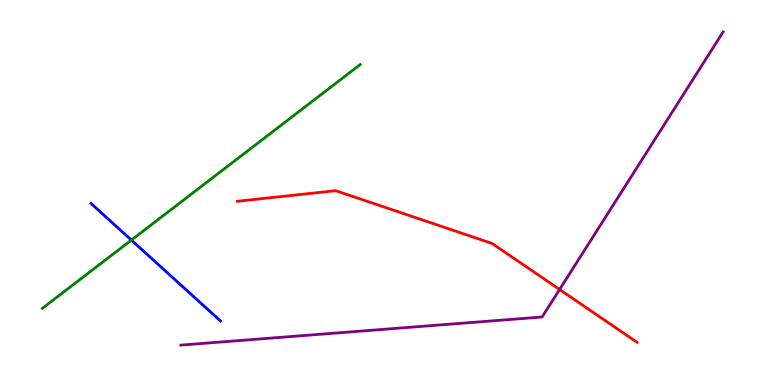[{'lines': ['blue', 'red'], 'intersections': []}, {'lines': ['green', 'red'], 'intersections': []}, {'lines': ['purple', 'red'], 'intersections': [{'x': 7.22, 'y': 2.48}]}, {'lines': ['blue', 'green'], 'intersections': [{'x': 1.7, 'y': 3.76}]}, {'lines': ['blue', 'purple'], 'intersections': []}, {'lines': ['green', 'purple'], 'intersections': []}]